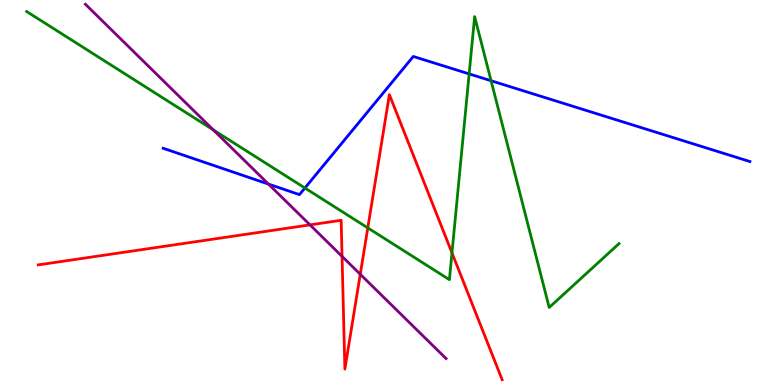[{'lines': ['blue', 'red'], 'intersections': []}, {'lines': ['green', 'red'], 'intersections': [{'x': 4.75, 'y': 4.08}, {'x': 5.83, 'y': 3.43}]}, {'lines': ['purple', 'red'], 'intersections': [{'x': 4.0, 'y': 4.16}, {'x': 4.41, 'y': 3.34}, {'x': 4.65, 'y': 2.88}]}, {'lines': ['blue', 'green'], 'intersections': [{'x': 3.93, 'y': 5.12}, {'x': 6.05, 'y': 8.08}, {'x': 6.34, 'y': 7.9}]}, {'lines': ['blue', 'purple'], 'intersections': [{'x': 3.46, 'y': 5.22}]}, {'lines': ['green', 'purple'], 'intersections': [{'x': 2.75, 'y': 6.63}]}]